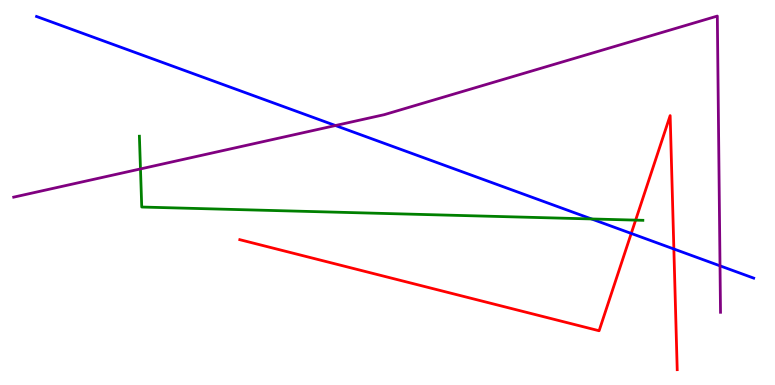[{'lines': ['blue', 'red'], 'intersections': [{'x': 8.15, 'y': 3.94}, {'x': 8.69, 'y': 3.53}]}, {'lines': ['green', 'red'], 'intersections': [{'x': 8.2, 'y': 4.28}]}, {'lines': ['purple', 'red'], 'intersections': []}, {'lines': ['blue', 'green'], 'intersections': [{'x': 7.63, 'y': 4.31}]}, {'lines': ['blue', 'purple'], 'intersections': [{'x': 4.33, 'y': 6.74}, {'x': 9.29, 'y': 3.1}]}, {'lines': ['green', 'purple'], 'intersections': [{'x': 1.81, 'y': 5.61}]}]